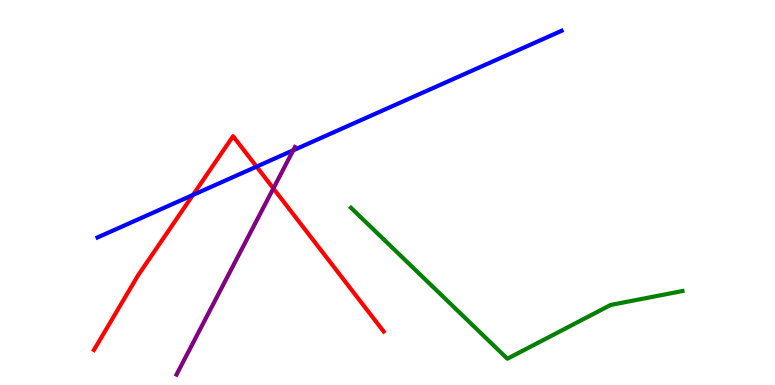[{'lines': ['blue', 'red'], 'intersections': [{'x': 2.49, 'y': 4.94}, {'x': 3.31, 'y': 5.67}]}, {'lines': ['green', 'red'], 'intersections': []}, {'lines': ['purple', 'red'], 'intersections': [{'x': 3.53, 'y': 5.11}]}, {'lines': ['blue', 'green'], 'intersections': []}, {'lines': ['blue', 'purple'], 'intersections': [{'x': 3.78, 'y': 6.1}]}, {'lines': ['green', 'purple'], 'intersections': []}]